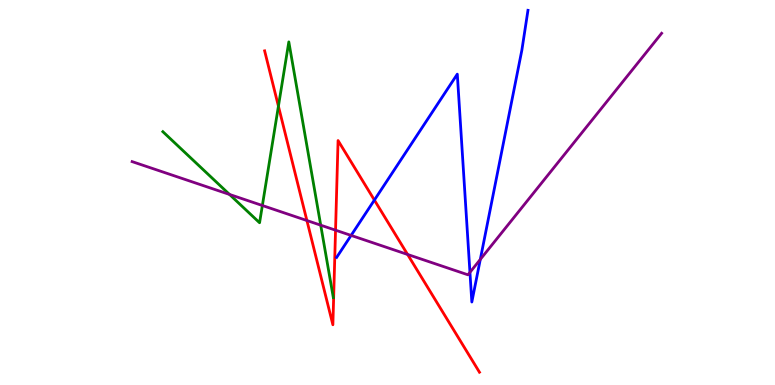[{'lines': ['blue', 'red'], 'intersections': [{'x': 4.83, 'y': 4.8}]}, {'lines': ['green', 'red'], 'intersections': [{'x': 3.59, 'y': 7.24}]}, {'lines': ['purple', 'red'], 'intersections': [{'x': 3.96, 'y': 4.27}, {'x': 4.33, 'y': 4.02}, {'x': 5.26, 'y': 3.39}]}, {'lines': ['blue', 'green'], 'intersections': []}, {'lines': ['blue', 'purple'], 'intersections': [{'x': 4.53, 'y': 3.89}, {'x': 6.06, 'y': 2.93}, {'x': 6.2, 'y': 3.26}]}, {'lines': ['green', 'purple'], 'intersections': [{'x': 2.96, 'y': 4.95}, {'x': 3.39, 'y': 4.66}, {'x': 4.14, 'y': 4.15}]}]